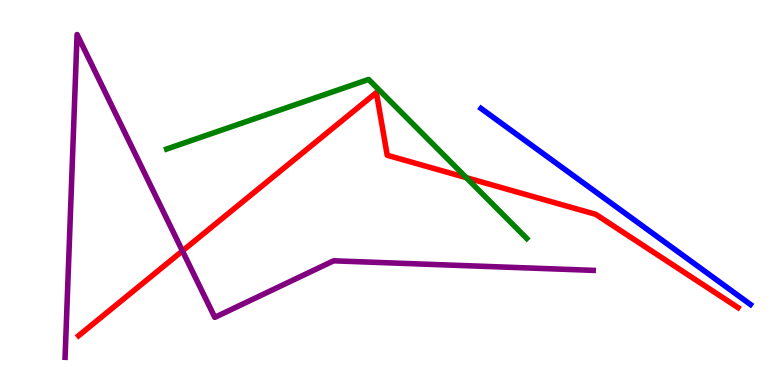[{'lines': ['blue', 'red'], 'intersections': []}, {'lines': ['green', 'red'], 'intersections': [{'x': 6.02, 'y': 5.39}]}, {'lines': ['purple', 'red'], 'intersections': [{'x': 2.35, 'y': 3.48}]}, {'lines': ['blue', 'green'], 'intersections': []}, {'lines': ['blue', 'purple'], 'intersections': []}, {'lines': ['green', 'purple'], 'intersections': []}]